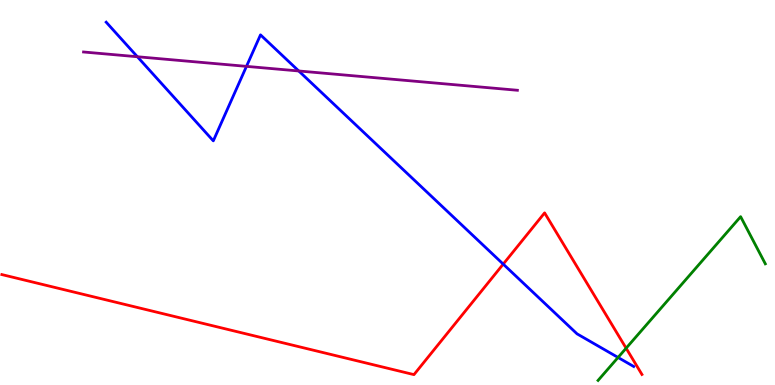[{'lines': ['blue', 'red'], 'intersections': [{'x': 6.49, 'y': 3.14}]}, {'lines': ['green', 'red'], 'intersections': [{'x': 8.08, 'y': 0.956}]}, {'lines': ['purple', 'red'], 'intersections': []}, {'lines': ['blue', 'green'], 'intersections': [{'x': 7.97, 'y': 0.715}]}, {'lines': ['blue', 'purple'], 'intersections': [{'x': 1.77, 'y': 8.53}, {'x': 3.18, 'y': 8.28}, {'x': 3.85, 'y': 8.16}]}, {'lines': ['green', 'purple'], 'intersections': []}]